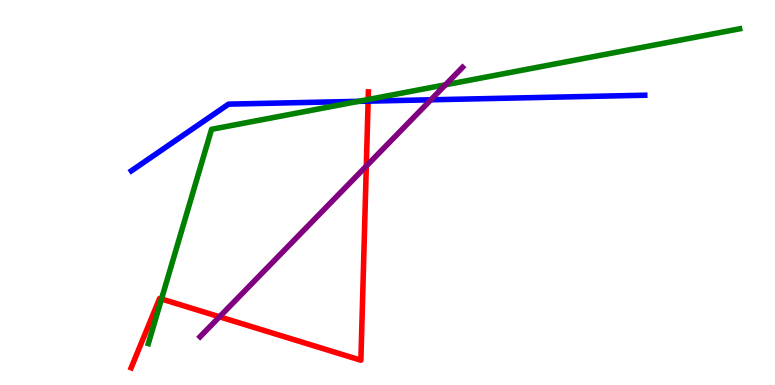[{'lines': ['blue', 'red'], 'intersections': [{'x': 4.75, 'y': 7.37}]}, {'lines': ['green', 'red'], 'intersections': [{'x': 2.08, 'y': 2.23}, {'x': 4.75, 'y': 7.42}]}, {'lines': ['purple', 'red'], 'intersections': [{'x': 2.83, 'y': 1.77}, {'x': 4.73, 'y': 5.69}]}, {'lines': ['blue', 'green'], 'intersections': [{'x': 4.63, 'y': 7.37}]}, {'lines': ['blue', 'purple'], 'intersections': [{'x': 5.56, 'y': 7.41}]}, {'lines': ['green', 'purple'], 'intersections': [{'x': 5.75, 'y': 7.8}]}]